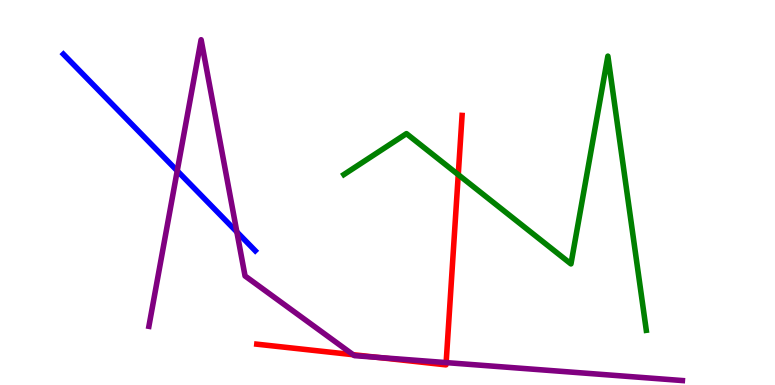[{'lines': ['blue', 'red'], 'intersections': []}, {'lines': ['green', 'red'], 'intersections': [{'x': 5.91, 'y': 5.46}]}, {'lines': ['purple', 'red'], 'intersections': [{'x': 4.56, 'y': 0.787}, {'x': 4.88, 'y': 0.717}, {'x': 5.76, 'y': 0.582}]}, {'lines': ['blue', 'green'], 'intersections': []}, {'lines': ['blue', 'purple'], 'intersections': [{'x': 2.29, 'y': 5.56}, {'x': 3.06, 'y': 3.98}]}, {'lines': ['green', 'purple'], 'intersections': []}]